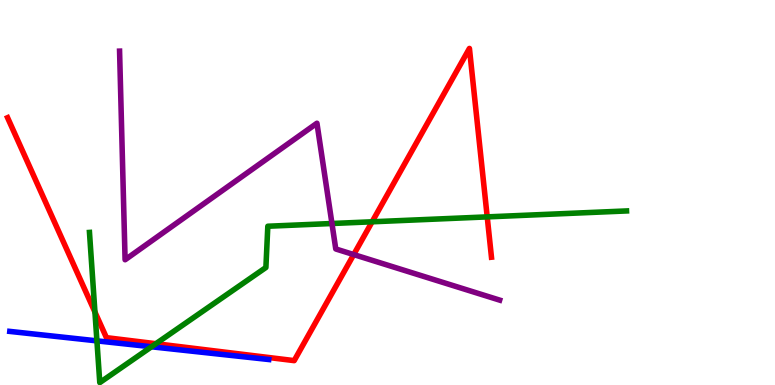[{'lines': ['blue', 'red'], 'intersections': []}, {'lines': ['green', 'red'], 'intersections': [{'x': 1.22, 'y': 1.89}, {'x': 2.01, 'y': 1.07}, {'x': 4.8, 'y': 4.24}, {'x': 6.29, 'y': 4.37}]}, {'lines': ['purple', 'red'], 'intersections': [{'x': 4.56, 'y': 3.39}]}, {'lines': ['blue', 'green'], 'intersections': [{'x': 1.25, 'y': 1.15}, {'x': 1.95, 'y': 0.993}]}, {'lines': ['blue', 'purple'], 'intersections': []}, {'lines': ['green', 'purple'], 'intersections': [{'x': 4.28, 'y': 4.19}]}]